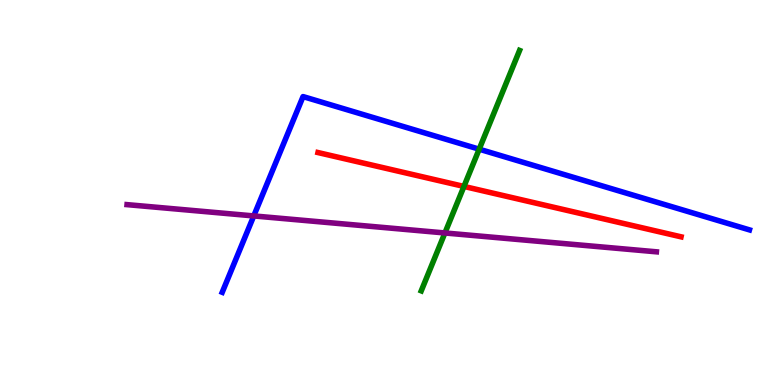[{'lines': ['blue', 'red'], 'intersections': []}, {'lines': ['green', 'red'], 'intersections': [{'x': 5.99, 'y': 5.16}]}, {'lines': ['purple', 'red'], 'intersections': []}, {'lines': ['blue', 'green'], 'intersections': [{'x': 6.18, 'y': 6.13}]}, {'lines': ['blue', 'purple'], 'intersections': [{'x': 3.27, 'y': 4.39}]}, {'lines': ['green', 'purple'], 'intersections': [{'x': 5.74, 'y': 3.95}]}]